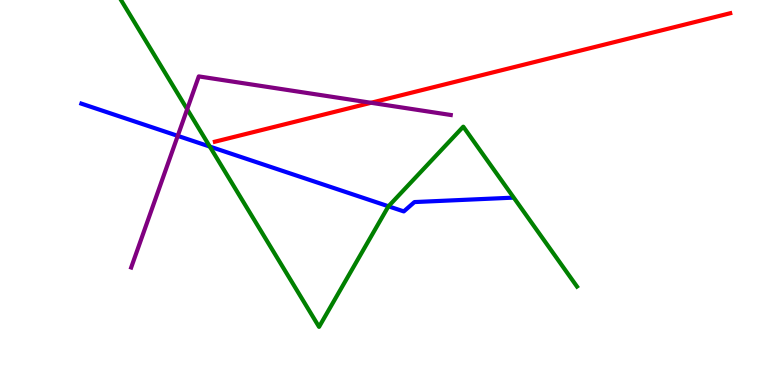[{'lines': ['blue', 'red'], 'intersections': []}, {'lines': ['green', 'red'], 'intersections': []}, {'lines': ['purple', 'red'], 'intersections': [{'x': 4.79, 'y': 7.33}]}, {'lines': ['blue', 'green'], 'intersections': [{'x': 2.71, 'y': 6.19}, {'x': 5.01, 'y': 4.64}]}, {'lines': ['blue', 'purple'], 'intersections': [{'x': 2.29, 'y': 6.47}]}, {'lines': ['green', 'purple'], 'intersections': [{'x': 2.42, 'y': 7.16}]}]